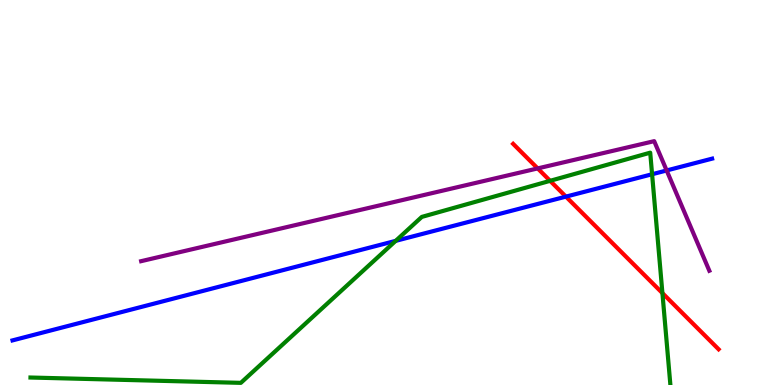[{'lines': ['blue', 'red'], 'intersections': [{'x': 7.3, 'y': 4.89}]}, {'lines': ['green', 'red'], 'intersections': [{'x': 7.1, 'y': 5.3}, {'x': 8.55, 'y': 2.39}]}, {'lines': ['purple', 'red'], 'intersections': [{'x': 6.94, 'y': 5.63}]}, {'lines': ['blue', 'green'], 'intersections': [{'x': 5.11, 'y': 3.74}, {'x': 8.41, 'y': 5.47}]}, {'lines': ['blue', 'purple'], 'intersections': [{'x': 8.6, 'y': 5.57}]}, {'lines': ['green', 'purple'], 'intersections': []}]